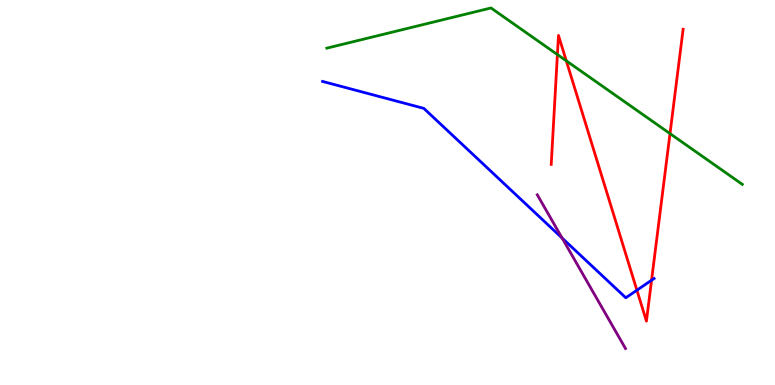[{'lines': ['blue', 'red'], 'intersections': [{'x': 8.22, 'y': 2.46}, {'x': 8.41, 'y': 2.72}]}, {'lines': ['green', 'red'], 'intersections': [{'x': 7.19, 'y': 8.58}, {'x': 7.31, 'y': 8.42}, {'x': 8.65, 'y': 6.53}]}, {'lines': ['purple', 'red'], 'intersections': []}, {'lines': ['blue', 'green'], 'intersections': []}, {'lines': ['blue', 'purple'], 'intersections': [{'x': 7.25, 'y': 3.82}]}, {'lines': ['green', 'purple'], 'intersections': []}]